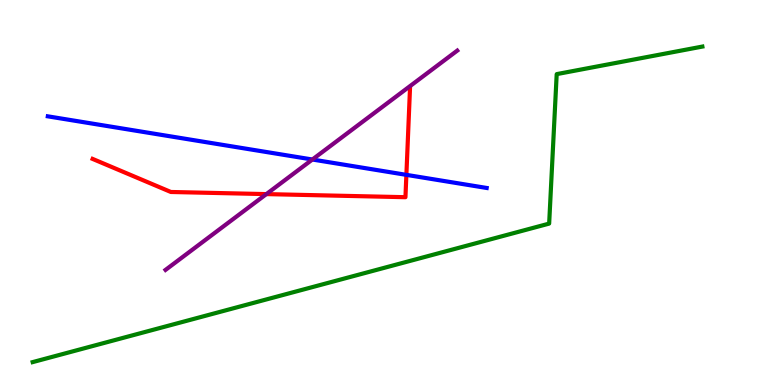[{'lines': ['blue', 'red'], 'intersections': [{'x': 5.24, 'y': 5.46}]}, {'lines': ['green', 'red'], 'intersections': []}, {'lines': ['purple', 'red'], 'intersections': [{'x': 3.44, 'y': 4.96}]}, {'lines': ['blue', 'green'], 'intersections': []}, {'lines': ['blue', 'purple'], 'intersections': [{'x': 4.03, 'y': 5.86}]}, {'lines': ['green', 'purple'], 'intersections': []}]